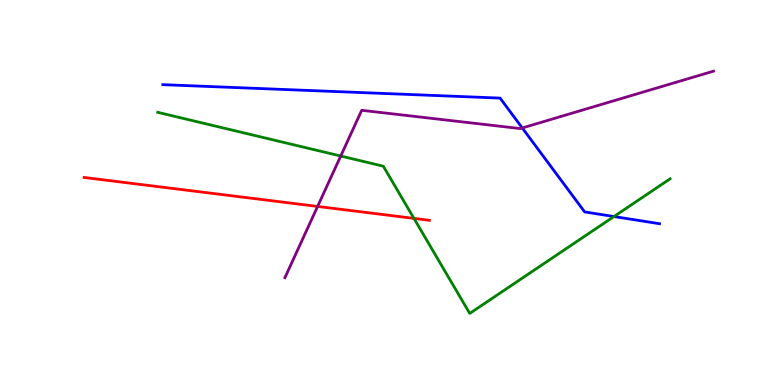[{'lines': ['blue', 'red'], 'intersections': []}, {'lines': ['green', 'red'], 'intersections': [{'x': 5.34, 'y': 4.33}]}, {'lines': ['purple', 'red'], 'intersections': [{'x': 4.1, 'y': 4.64}]}, {'lines': ['blue', 'green'], 'intersections': [{'x': 7.92, 'y': 4.38}]}, {'lines': ['blue', 'purple'], 'intersections': [{'x': 6.74, 'y': 6.68}]}, {'lines': ['green', 'purple'], 'intersections': [{'x': 4.4, 'y': 5.95}]}]